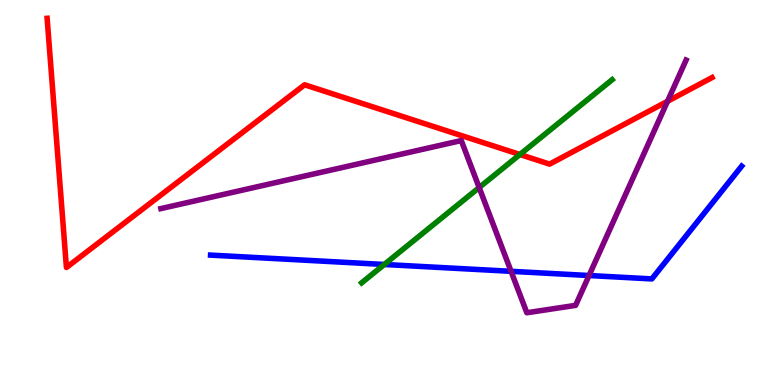[{'lines': ['blue', 'red'], 'intersections': []}, {'lines': ['green', 'red'], 'intersections': [{'x': 6.71, 'y': 5.99}]}, {'lines': ['purple', 'red'], 'intersections': [{'x': 8.61, 'y': 7.37}]}, {'lines': ['blue', 'green'], 'intersections': [{'x': 4.96, 'y': 3.13}]}, {'lines': ['blue', 'purple'], 'intersections': [{'x': 6.59, 'y': 2.95}, {'x': 7.6, 'y': 2.84}]}, {'lines': ['green', 'purple'], 'intersections': [{'x': 6.18, 'y': 5.13}]}]